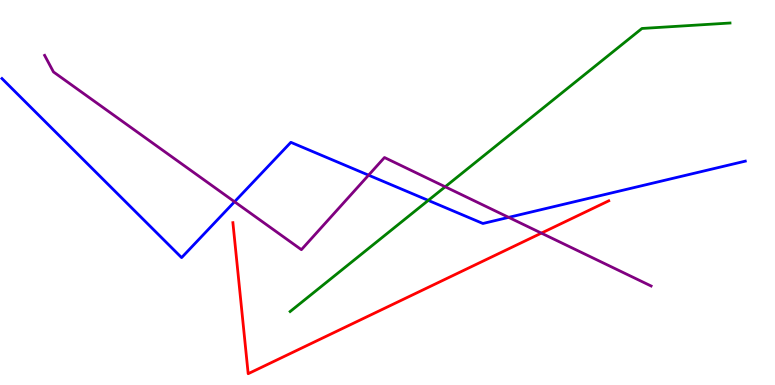[{'lines': ['blue', 'red'], 'intersections': []}, {'lines': ['green', 'red'], 'intersections': []}, {'lines': ['purple', 'red'], 'intersections': [{'x': 6.99, 'y': 3.94}]}, {'lines': ['blue', 'green'], 'intersections': [{'x': 5.53, 'y': 4.79}]}, {'lines': ['blue', 'purple'], 'intersections': [{'x': 3.03, 'y': 4.76}, {'x': 4.76, 'y': 5.45}, {'x': 6.56, 'y': 4.35}]}, {'lines': ['green', 'purple'], 'intersections': [{'x': 5.74, 'y': 5.15}]}]